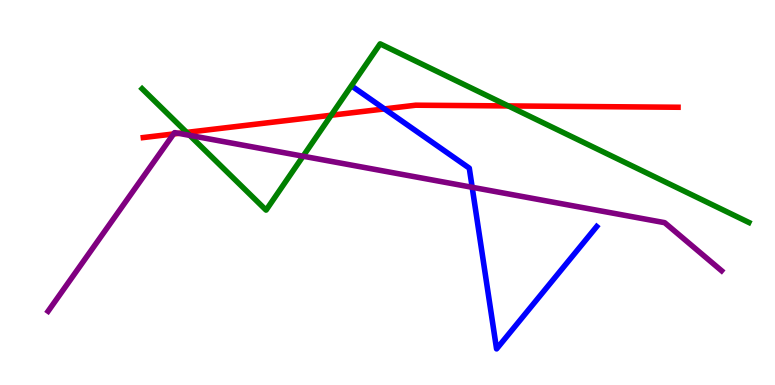[{'lines': ['blue', 'red'], 'intersections': [{'x': 4.96, 'y': 7.17}]}, {'lines': ['green', 'red'], 'intersections': [{'x': 2.41, 'y': 6.56}, {'x': 4.27, 'y': 7.01}, {'x': 6.56, 'y': 7.25}]}, {'lines': ['purple', 'red'], 'intersections': [{'x': 2.24, 'y': 6.52}, {'x': 2.31, 'y': 6.54}]}, {'lines': ['blue', 'green'], 'intersections': []}, {'lines': ['blue', 'purple'], 'intersections': [{'x': 6.09, 'y': 5.14}]}, {'lines': ['green', 'purple'], 'intersections': [{'x': 2.45, 'y': 6.48}, {'x': 3.91, 'y': 5.94}]}]